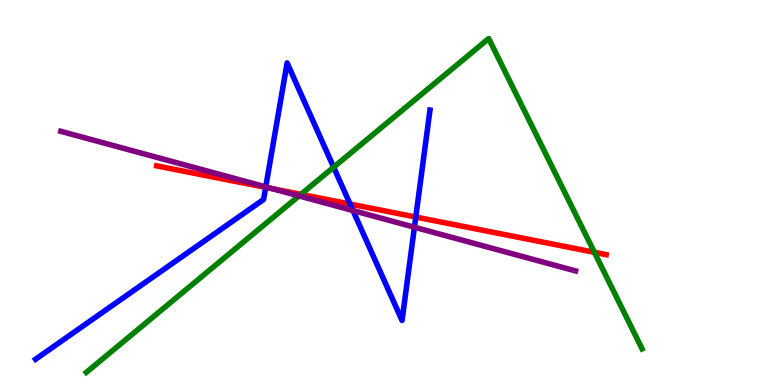[{'lines': ['blue', 'red'], 'intersections': [{'x': 3.43, 'y': 5.13}, {'x': 4.52, 'y': 4.7}, {'x': 5.36, 'y': 4.36}]}, {'lines': ['green', 'red'], 'intersections': [{'x': 3.88, 'y': 4.95}, {'x': 7.67, 'y': 3.45}]}, {'lines': ['purple', 'red'], 'intersections': [{'x': 3.52, 'y': 5.1}]}, {'lines': ['blue', 'green'], 'intersections': [{'x': 4.3, 'y': 5.66}]}, {'lines': ['blue', 'purple'], 'intersections': [{'x': 3.43, 'y': 5.15}, {'x': 4.55, 'y': 4.53}, {'x': 5.35, 'y': 4.1}]}, {'lines': ['green', 'purple'], 'intersections': [{'x': 3.86, 'y': 4.91}]}]